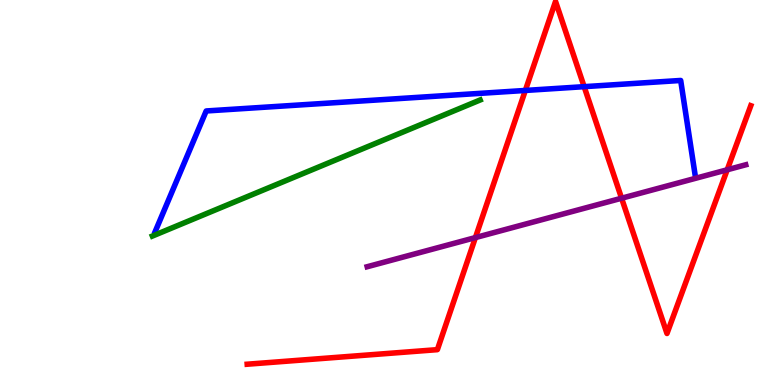[{'lines': ['blue', 'red'], 'intersections': [{'x': 6.78, 'y': 7.65}, {'x': 7.54, 'y': 7.75}]}, {'lines': ['green', 'red'], 'intersections': []}, {'lines': ['purple', 'red'], 'intersections': [{'x': 6.13, 'y': 3.83}, {'x': 8.02, 'y': 4.85}, {'x': 9.38, 'y': 5.59}]}, {'lines': ['blue', 'green'], 'intersections': []}, {'lines': ['blue', 'purple'], 'intersections': []}, {'lines': ['green', 'purple'], 'intersections': []}]